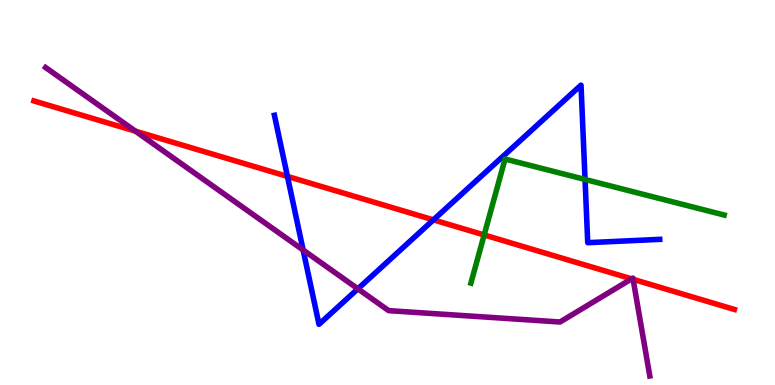[{'lines': ['blue', 'red'], 'intersections': [{'x': 3.71, 'y': 5.42}, {'x': 5.59, 'y': 4.29}]}, {'lines': ['green', 'red'], 'intersections': [{'x': 6.25, 'y': 3.9}]}, {'lines': ['purple', 'red'], 'intersections': [{'x': 1.75, 'y': 6.59}, {'x': 8.15, 'y': 2.76}, {'x': 8.17, 'y': 2.75}]}, {'lines': ['blue', 'green'], 'intersections': [{'x': 7.55, 'y': 5.34}]}, {'lines': ['blue', 'purple'], 'intersections': [{'x': 3.91, 'y': 3.51}, {'x': 4.62, 'y': 2.5}]}, {'lines': ['green', 'purple'], 'intersections': []}]